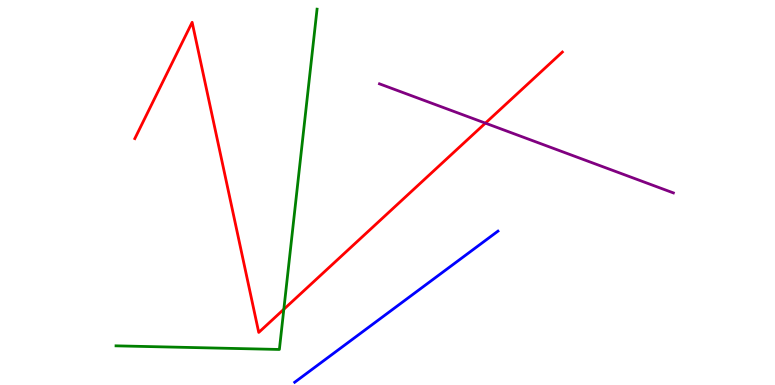[{'lines': ['blue', 'red'], 'intersections': []}, {'lines': ['green', 'red'], 'intersections': [{'x': 3.66, 'y': 1.97}]}, {'lines': ['purple', 'red'], 'intersections': [{'x': 6.26, 'y': 6.8}]}, {'lines': ['blue', 'green'], 'intersections': []}, {'lines': ['blue', 'purple'], 'intersections': []}, {'lines': ['green', 'purple'], 'intersections': []}]